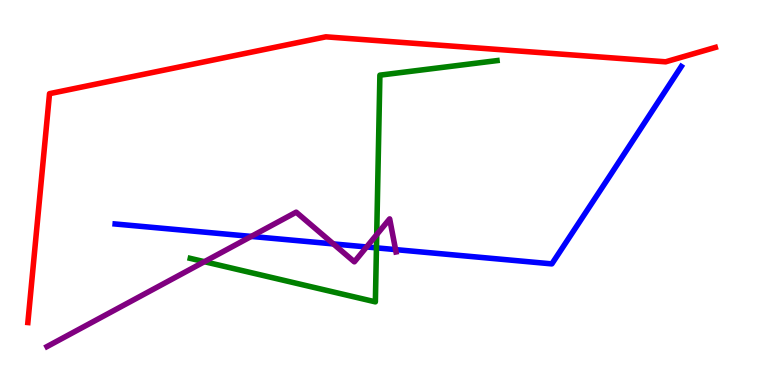[{'lines': ['blue', 'red'], 'intersections': []}, {'lines': ['green', 'red'], 'intersections': []}, {'lines': ['purple', 'red'], 'intersections': []}, {'lines': ['blue', 'green'], 'intersections': [{'x': 4.86, 'y': 3.56}]}, {'lines': ['blue', 'purple'], 'intersections': [{'x': 3.24, 'y': 3.86}, {'x': 4.3, 'y': 3.66}, {'x': 4.73, 'y': 3.59}, {'x': 5.1, 'y': 3.52}]}, {'lines': ['green', 'purple'], 'intersections': [{'x': 2.64, 'y': 3.2}, {'x': 4.86, 'y': 3.91}]}]